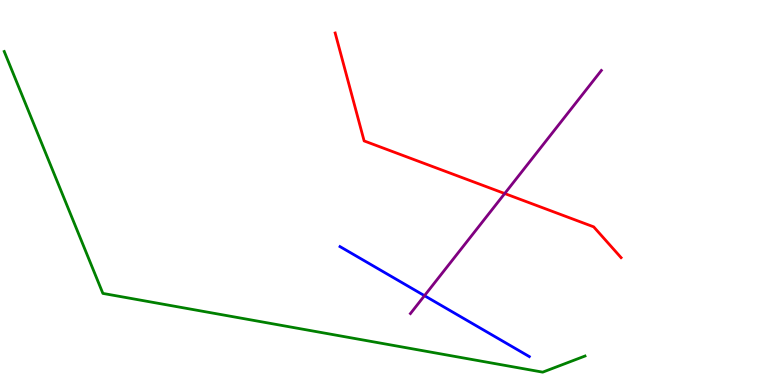[{'lines': ['blue', 'red'], 'intersections': []}, {'lines': ['green', 'red'], 'intersections': []}, {'lines': ['purple', 'red'], 'intersections': [{'x': 6.51, 'y': 4.97}]}, {'lines': ['blue', 'green'], 'intersections': []}, {'lines': ['blue', 'purple'], 'intersections': [{'x': 5.48, 'y': 2.32}]}, {'lines': ['green', 'purple'], 'intersections': []}]